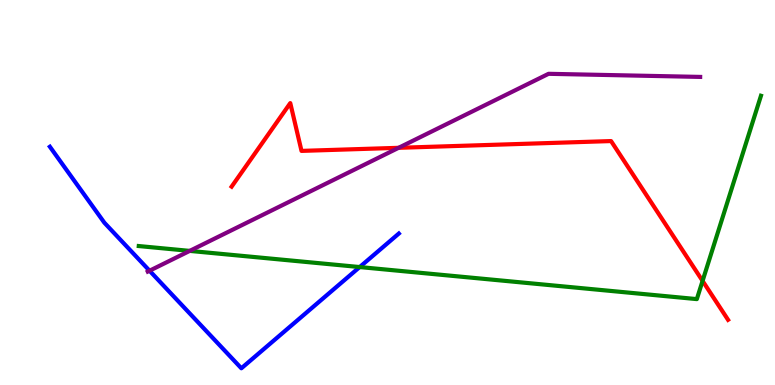[{'lines': ['blue', 'red'], 'intersections': []}, {'lines': ['green', 'red'], 'intersections': [{'x': 9.07, 'y': 2.7}]}, {'lines': ['purple', 'red'], 'intersections': [{'x': 5.14, 'y': 6.16}]}, {'lines': ['blue', 'green'], 'intersections': [{'x': 4.64, 'y': 3.06}]}, {'lines': ['blue', 'purple'], 'intersections': [{'x': 1.93, 'y': 2.97}]}, {'lines': ['green', 'purple'], 'intersections': [{'x': 2.45, 'y': 3.48}]}]